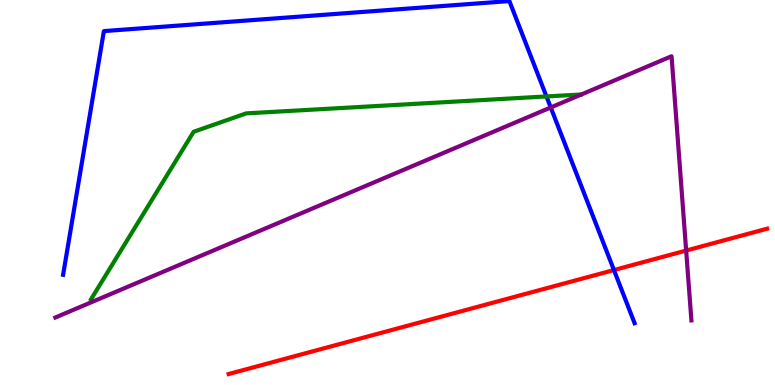[{'lines': ['blue', 'red'], 'intersections': [{'x': 7.92, 'y': 2.99}]}, {'lines': ['green', 'red'], 'intersections': []}, {'lines': ['purple', 'red'], 'intersections': [{'x': 8.85, 'y': 3.49}]}, {'lines': ['blue', 'green'], 'intersections': [{'x': 7.05, 'y': 7.5}]}, {'lines': ['blue', 'purple'], 'intersections': [{'x': 7.11, 'y': 7.21}]}, {'lines': ['green', 'purple'], 'intersections': []}]